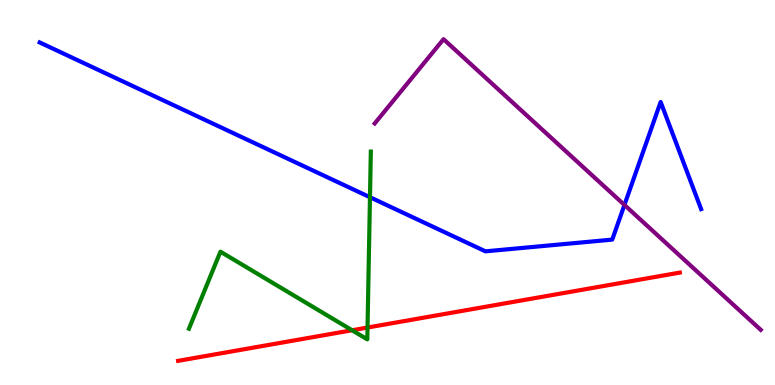[{'lines': ['blue', 'red'], 'intersections': []}, {'lines': ['green', 'red'], 'intersections': [{'x': 4.54, 'y': 1.42}, {'x': 4.74, 'y': 1.49}]}, {'lines': ['purple', 'red'], 'intersections': []}, {'lines': ['blue', 'green'], 'intersections': [{'x': 4.77, 'y': 4.88}]}, {'lines': ['blue', 'purple'], 'intersections': [{'x': 8.06, 'y': 4.68}]}, {'lines': ['green', 'purple'], 'intersections': []}]